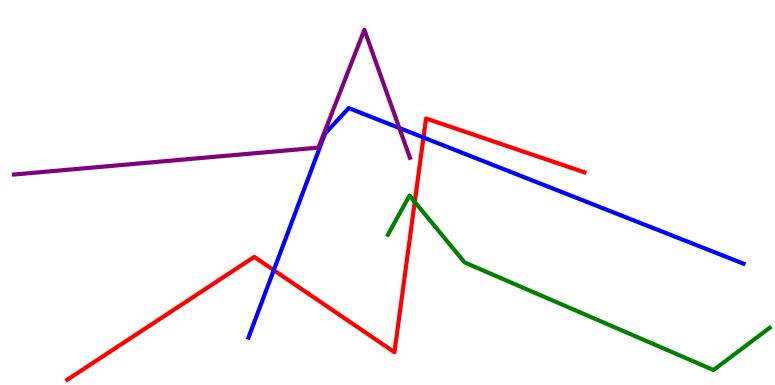[{'lines': ['blue', 'red'], 'intersections': [{'x': 3.53, 'y': 2.98}, {'x': 5.46, 'y': 6.43}]}, {'lines': ['green', 'red'], 'intersections': [{'x': 5.35, 'y': 4.76}]}, {'lines': ['purple', 'red'], 'intersections': []}, {'lines': ['blue', 'green'], 'intersections': []}, {'lines': ['blue', 'purple'], 'intersections': [{'x': 5.15, 'y': 6.68}]}, {'lines': ['green', 'purple'], 'intersections': []}]